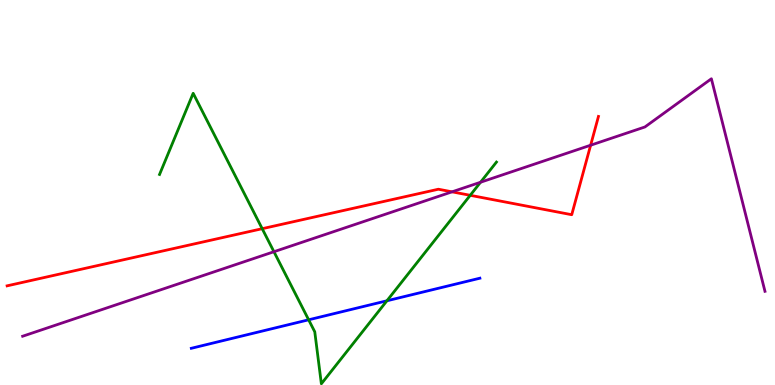[{'lines': ['blue', 'red'], 'intersections': []}, {'lines': ['green', 'red'], 'intersections': [{'x': 3.38, 'y': 4.06}, {'x': 6.07, 'y': 4.93}]}, {'lines': ['purple', 'red'], 'intersections': [{'x': 5.83, 'y': 5.02}, {'x': 7.62, 'y': 6.23}]}, {'lines': ['blue', 'green'], 'intersections': [{'x': 3.98, 'y': 1.69}, {'x': 4.99, 'y': 2.19}]}, {'lines': ['blue', 'purple'], 'intersections': []}, {'lines': ['green', 'purple'], 'intersections': [{'x': 3.53, 'y': 3.46}, {'x': 6.2, 'y': 5.27}]}]